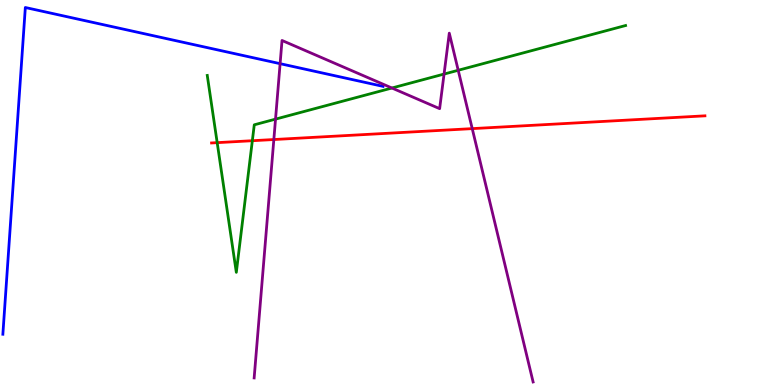[{'lines': ['blue', 'red'], 'intersections': []}, {'lines': ['green', 'red'], 'intersections': [{'x': 2.8, 'y': 6.29}, {'x': 3.26, 'y': 6.35}]}, {'lines': ['purple', 'red'], 'intersections': [{'x': 3.53, 'y': 6.38}, {'x': 6.09, 'y': 6.66}]}, {'lines': ['blue', 'green'], 'intersections': []}, {'lines': ['blue', 'purple'], 'intersections': [{'x': 3.61, 'y': 8.35}]}, {'lines': ['green', 'purple'], 'intersections': [{'x': 3.56, 'y': 6.91}, {'x': 5.06, 'y': 7.71}, {'x': 5.73, 'y': 8.08}, {'x': 5.91, 'y': 8.17}]}]